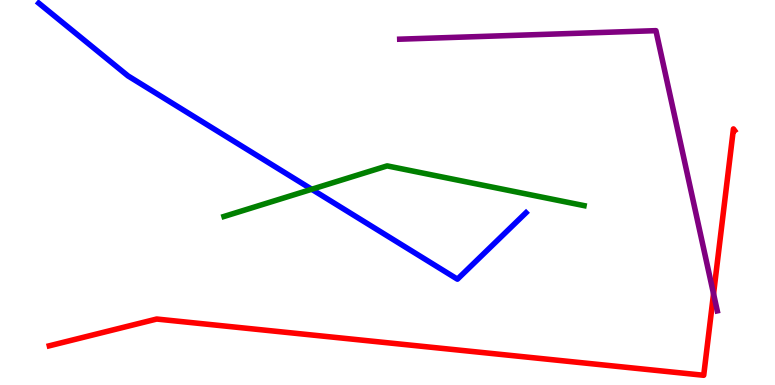[{'lines': ['blue', 'red'], 'intersections': []}, {'lines': ['green', 'red'], 'intersections': []}, {'lines': ['purple', 'red'], 'intersections': [{'x': 9.21, 'y': 2.37}]}, {'lines': ['blue', 'green'], 'intersections': [{'x': 4.02, 'y': 5.08}]}, {'lines': ['blue', 'purple'], 'intersections': []}, {'lines': ['green', 'purple'], 'intersections': []}]